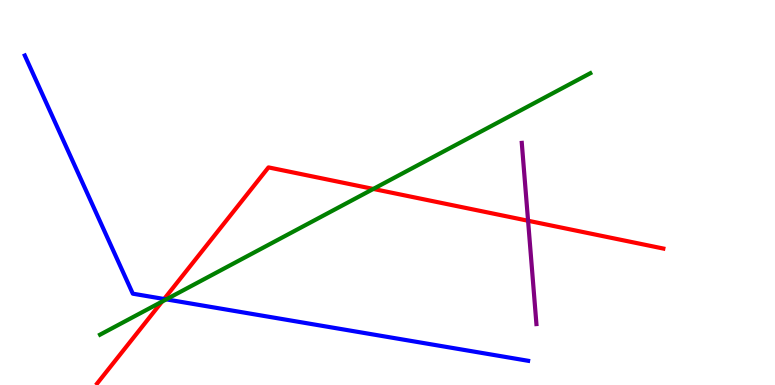[{'lines': ['blue', 'red'], 'intersections': [{'x': 2.12, 'y': 2.23}]}, {'lines': ['green', 'red'], 'intersections': [{'x': 2.09, 'y': 2.17}, {'x': 4.82, 'y': 5.09}]}, {'lines': ['purple', 'red'], 'intersections': [{'x': 6.81, 'y': 4.27}]}, {'lines': ['blue', 'green'], 'intersections': [{'x': 2.15, 'y': 2.22}]}, {'lines': ['blue', 'purple'], 'intersections': []}, {'lines': ['green', 'purple'], 'intersections': []}]